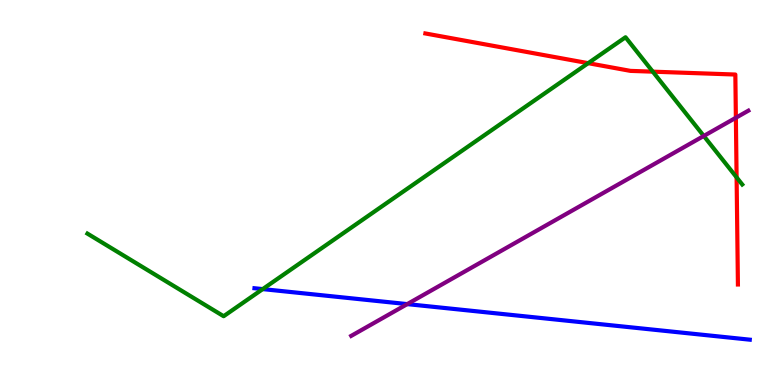[{'lines': ['blue', 'red'], 'intersections': []}, {'lines': ['green', 'red'], 'intersections': [{'x': 7.59, 'y': 8.36}, {'x': 8.42, 'y': 8.14}, {'x': 9.5, 'y': 5.39}]}, {'lines': ['purple', 'red'], 'intersections': [{'x': 9.5, 'y': 6.94}]}, {'lines': ['blue', 'green'], 'intersections': [{'x': 3.39, 'y': 2.49}]}, {'lines': ['blue', 'purple'], 'intersections': [{'x': 5.25, 'y': 2.1}]}, {'lines': ['green', 'purple'], 'intersections': [{'x': 9.08, 'y': 6.47}]}]